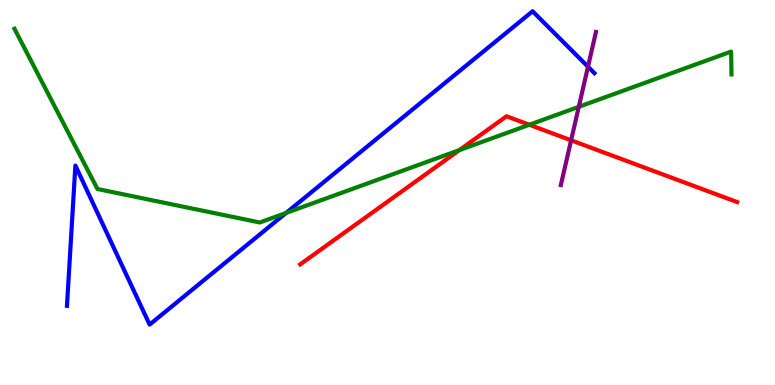[{'lines': ['blue', 'red'], 'intersections': []}, {'lines': ['green', 'red'], 'intersections': [{'x': 5.93, 'y': 6.1}, {'x': 6.83, 'y': 6.76}]}, {'lines': ['purple', 'red'], 'intersections': [{'x': 7.37, 'y': 6.36}]}, {'lines': ['blue', 'green'], 'intersections': [{'x': 3.69, 'y': 4.47}]}, {'lines': ['blue', 'purple'], 'intersections': [{'x': 7.59, 'y': 8.27}]}, {'lines': ['green', 'purple'], 'intersections': [{'x': 7.47, 'y': 7.23}]}]